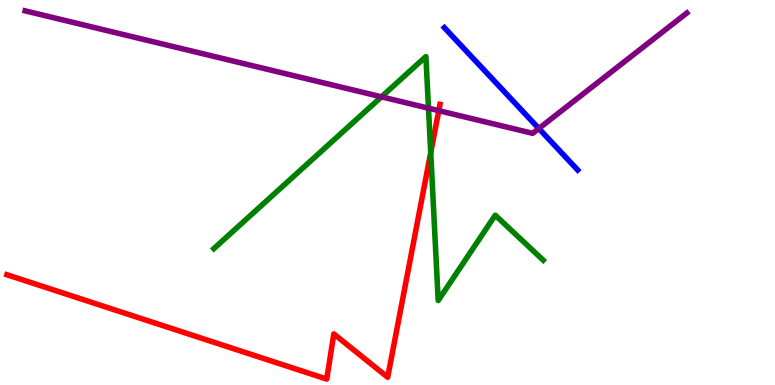[{'lines': ['blue', 'red'], 'intersections': []}, {'lines': ['green', 'red'], 'intersections': [{'x': 5.56, 'y': 6.04}]}, {'lines': ['purple', 'red'], 'intersections': [{'x': 5.66, 'y': 7.13}]}, {'lines': ['blue', 'green'], 'intersections': []}, {'lines': ['blue', 'purple'], 'intersections': [{'x': 6.95, 'y': 6.66}]}, {'lines': ['green', 'purple'], 'intersections': [{'x': 4.92, 'y': 7.48}, {'x': 5.53, 'y': 7.19}]}]